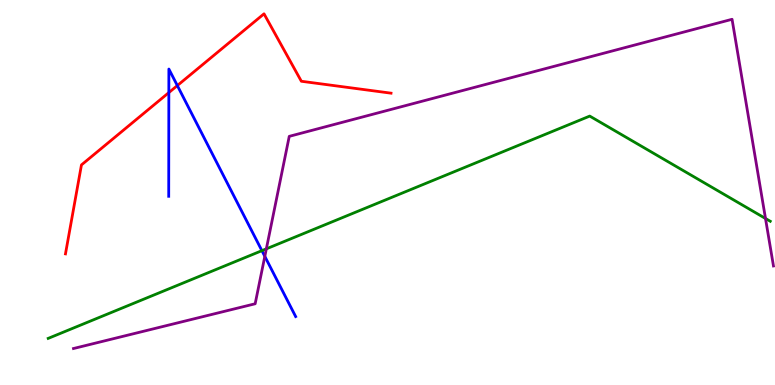[{'lines': ['blue', 'red'], 'intersections': [{'x': 2.18, 'y': 7.59}, {'x': 2.29, 'y': 7.78}]}, {'lines': ['green', 'red'], 'intersections': []}, {'lines': ['purple', 'red'], 'intersections': []}, {'lines': ['blue', 'green'], 'intersections': [{'x': 3.38, 'y': 3.49}]}, {'lines': ['blue', 'purple'], 'intersections': [{'x': 3.42, 'y': 3.34}]}, {'lines': ['green', 'purple'], 'intersections': [{'x': 3.44, 'y': 3.54}, {'x': 9.88, 'y': 4.32}]}]